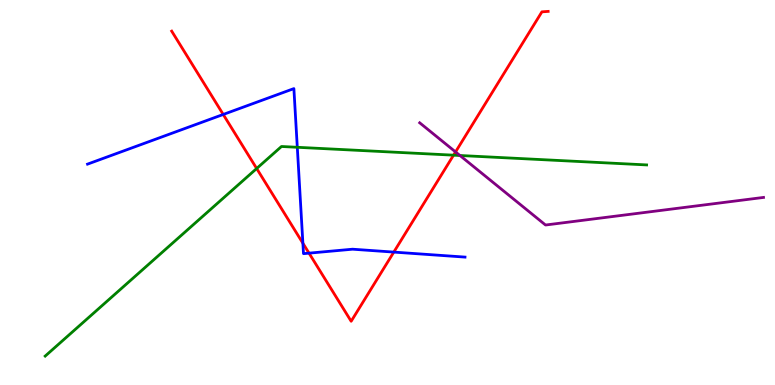[{'lines': ['blue', 'red'], 'intersections': [{'x': 2.88, 'y': 7.03}, {'x': 3.91, 'y': 3.68}, {'x': 3.99, 'y': 3.42}, {'x': 5.08, 'y': 3.45}]}, {'lines': ['green', 'red'], 'intersections': [{'x': 3.31, 'y': 5.62}, {'x': 5.85, 'y': 5.97}]}, {'lines': ['purple', 'red'], 'intersections': [{'x': 5.88, 'y': 6.05}]}, {'lines': ['blue', 'green'], 'intersections': [{'x': 3.84, 'y': 6.17}]}, {'lines': ['blue', 'purple'], 'intersections': []}, {'lines': ['green', 'purple'], 'intersections': [{'x': 5.93, 'y': 5.96}]}]